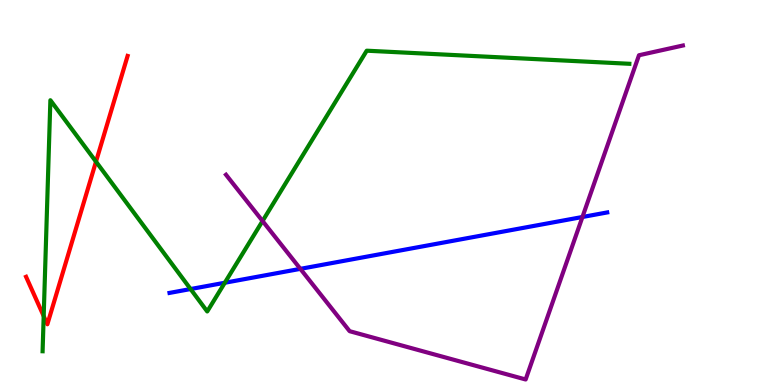[{'lines': ['blue', 'red'], 'intersections': []}, {'lines': ['green', 'red'], 'intersections': [{'x': 0.564, 'y': 1.79}, {'x': 1.24, 'y': 5.8}]}, {'lines': ['purple', 'red'], 'intersections': []}, {'lines': ['blue', 'green'], 'intersections': [{'x': 2.46, 'y': 2.49}, {'x': 2.9, 'y': 2.66}]}, {'lines': ['blue', 'purple'], 'intersections': [{'x': 3.88, 'y': 3.02}, {'x': 7.52, 'y': 4.36}]}, {'lines': ['green', 'purple'], 'intersections': [{'x': 3.39, 'y': 4.26}]}]